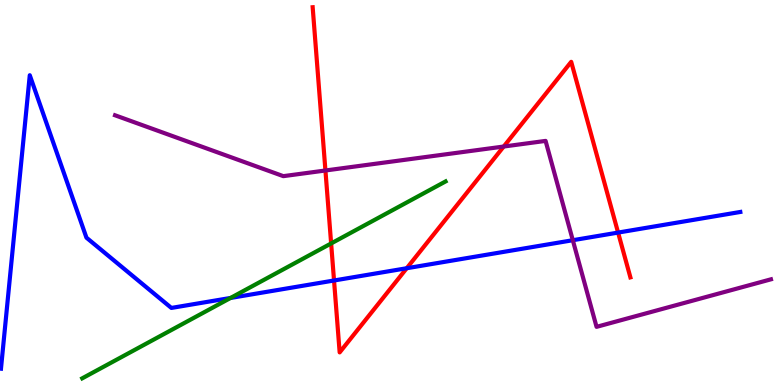[{'lines': ['blue', 'red'], 'intersections': [{'x': 4.31, 'y': 2.71}, {'x': 5.25, 'y': 3.03}, {'x': 7.98, 'y': 3.96}]}, {'lines': ['green', 'red'], 'intersections': [{'x': 4.27, 'y': 3.68}]}, {'lines': ['purple', 'red'], 'intersections': [{'x': 4.2, 'y': 5.57}, {'x': 6.5, 'y': 6.19}]}, {'lines': ['blue', 'green'], 'intersections': [{'x': 2.98, 'y': 2.26}]}, {'lines': ['blue', 'purple'], 'intersections': [{'x': 7.39, 'y': 3.76}]}, {'lines': ['green', 'purple'], 'intersections': []}]